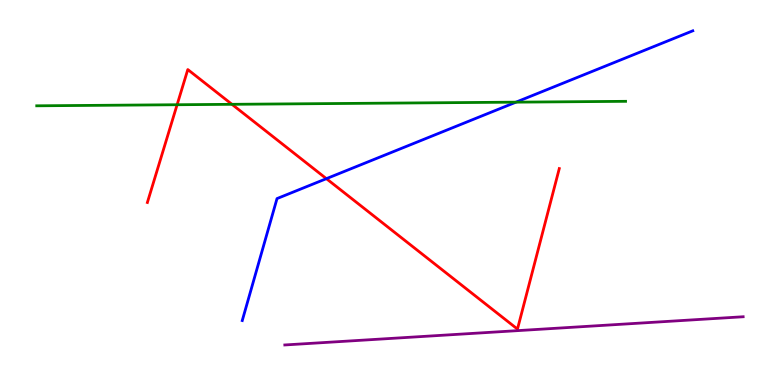[{'lines': ['blue', 'red'], 'intersections': [{'x': 4.21, 'y': 5.36}]}, {'lines': ['green', 'red'], 'intersections': [{'x': 2.29, 'y': 7.28}, {'x': 2.99, 'y': 7.29}]}, {'lines': ['purple', 'red'], 'intersections': []}, {'lines': ['blue', 'green'], 'intersections': [{'x': 6.66, 'y': 7.35}]}, {'lines': ['blue', 'purple'], 'intersections': []}, {'lines': ['green', 'purple'], 'intersections': []}]